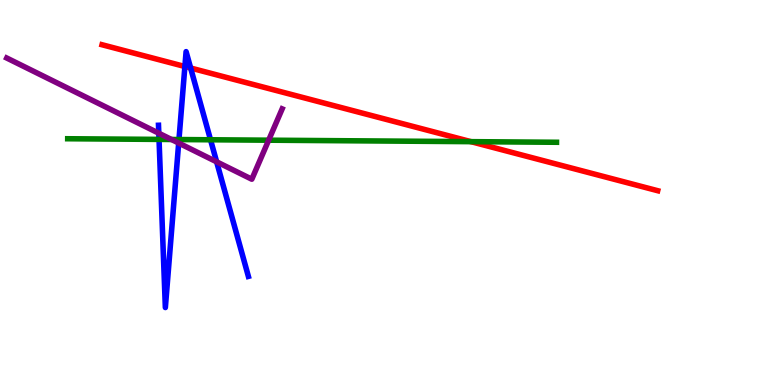[{'lines': ['blue', 'red'], 'intersections': [{'x': 2.39, 'y': 8.27}, {'x': 2.46, 'y': 8.23}]}, {'lines': ['green', 'red'], 'intersections': [{'x': 6.08, 'y': 6.32}]}, {'lines': ['purple', 'red'], 'intersections': []}, {'lines': ['blue', 'green'], 'intersections': [{'x': 2.05, 'y': 6.38}, {'x': 2.31, 'y': 6.38}, {'x': 2.72, 'y': 6.37}]}, {'lines': ['blue', 'purple'], 'intersections': [{'x': 2.05, 'y': 6.54}, {'x': 2.31, 'y': 6.28}, {'x': 2.8, 'y': 5.8}]}, {'lines': ['green', 'purple'], 'intersections': [{'x': 2.21, 'y': 6.38}, {'x': 3.47, 'y': 6.36}]}]